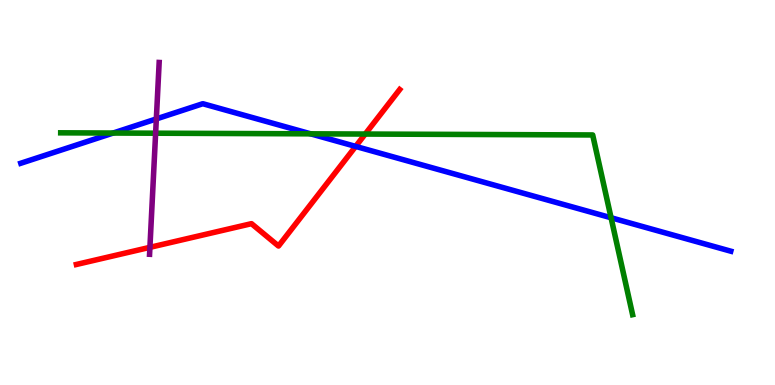[{'lines': ['blue', 'red'], 'intersections': [{'x': 4.59, 'y': 6.2}]}, {'lines': ['green', 'red'], 'intersections': [{'x': 4.71, 'y': 6.52}]}, {'lines': ['purple', 'red'], 'intersections': [{'x': 1.93, 'y': 3.58}]}, {'lines': ['blue', 'green'], 'intersections': [{'x': 1.46, 'y': 6.54}, {'x': 4.01, 'y': 6.52}, {'x': 7.88, 'y': 4.34}]}, {'lines': ['blue', 'purple'], 'intersections': [{'x': 2.02, 'y': 6.91}]}, {'lines': ['green', 'purple'], 'intersections': [{'x': 2.01, 'y': 6.54}]}]